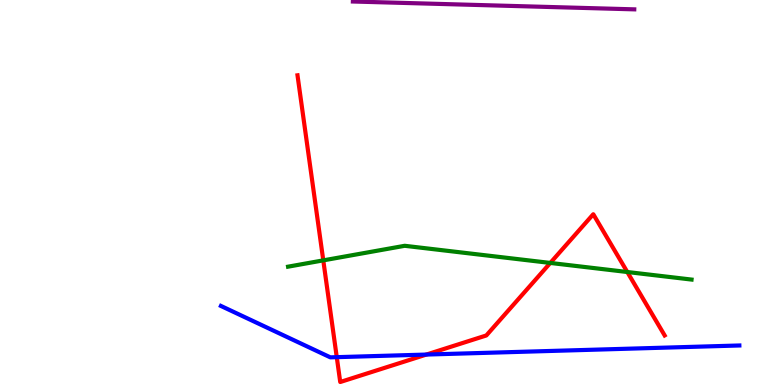[{'lines': ['blue', 'red'], 'intersections': [{'x': 4.35, 'y': 0.723}, {'x': 5.5, 'y': 0.791}]}, {'lines': ['green', 'red'], 'intersections': [{'x': 4.17, 'y': 3.24}, {'x': 7.1, 'y': 3.17}, {'x': 8.09, 'y': 2.93}]}, {'lines': ['purple', 'red'], 'intersections': []}, {'lines': ['blue', 'green'], 'intersections': []}, {'lines': ['blue', 'purple'], 'intersections': []}, {'lines': ['green', 'purple'], 'intersections': []}]